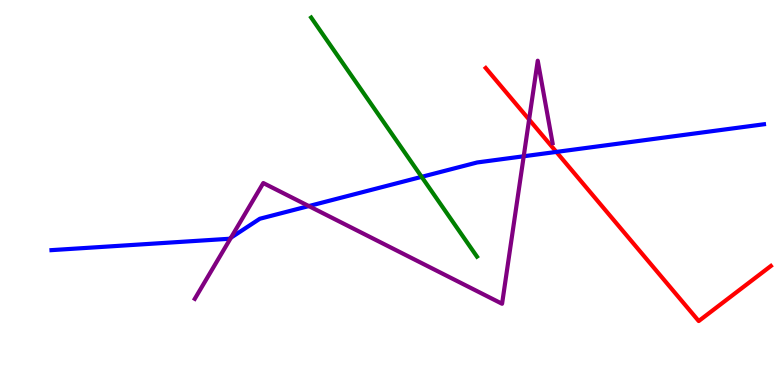[{'lines': ['blue', 'red'], 'intersections': [{'x': 7.18, 'y': 6.05}]}, {'lines': ['green', 'red'], 'intersections': []}, {'lines': ['purple', 'red'], 'intersections': [{'x': 6.83, 'y': 6.89}]}, {'lines': ['blue', 'green'], 'intersections': [{'x': 5.44, 'y': 5.41}]}, {'lines': ['blue', 'purple'], 'intersections': [{'x': 2.98, 'y': 3.83}, {'x': 3.98, 'y': 4.65}, {'x': 6.76, 'y': 5.94}]}, {'lines': ['green', 'purple'], 'intersections': []}]